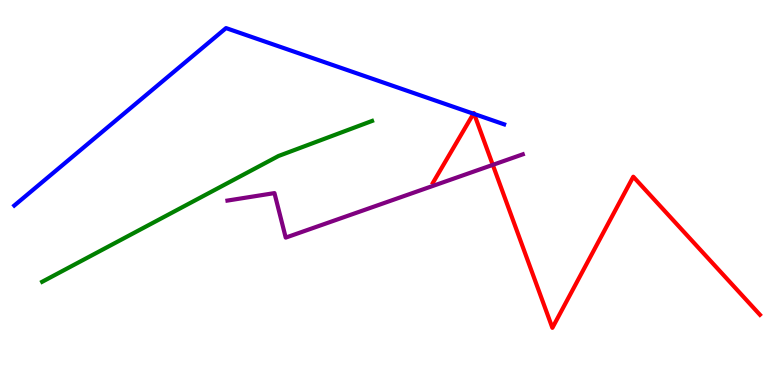[{'lines': ['blue', 'red'], 'intersections': [{'x': 6.11, 'y': 7.05}, {'x': 6.12, 'y': 7.04}]}, {'lines': ['green', 'red'], 'intersections': []}, {'lines': ['purple', 'red'], 'intersections': [{'x': 6.36, 'y': 5.72}]}, {'lines': ['blue', 'green'], 'intersections': []}, {'lines': ['blue', 'purple'], 'intersections': []}, {'lines': ['green', 'purple'], 'intersections': []}]